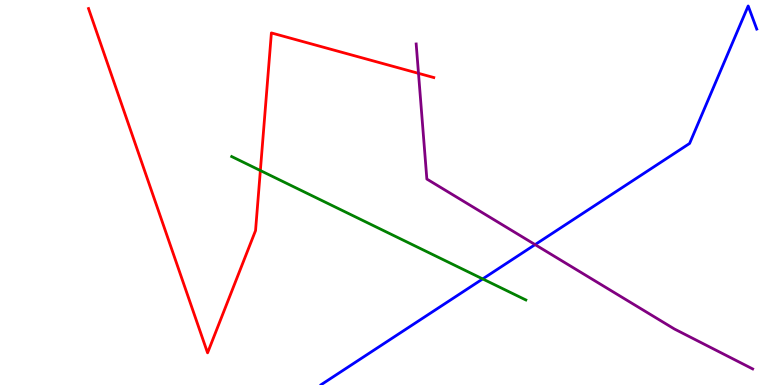[{'lines': ['blue', 'red'], 'intersections': []}, {'lines': ['green', 'red'], 'intersections': [{'x': 3.36, 'y': 5.57}]}, {'lines': ['purple', 'red'], 'intersections': [{'x': 5.4, 'y': 8.1}]}, {'lines': ['blue', 'green'], 'intersections': [{'x': 6.23, 'y': 2.76}]}, {'lines': ['blue', 'purple'], 'intersections': [{'x': 6.9, 'y': 3.65}]}, {'lines': ['green', 'purple'], 'intersections': []}]